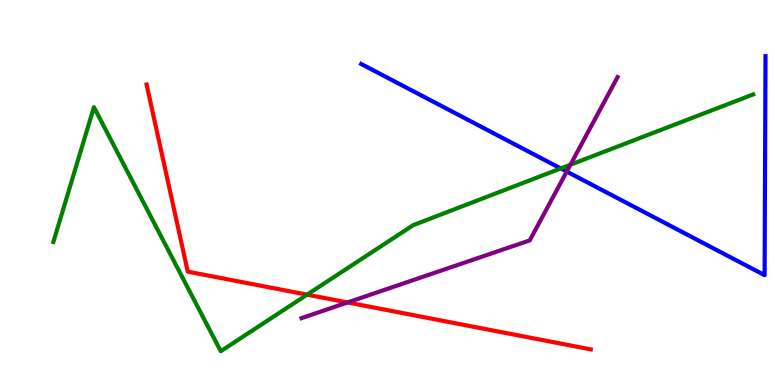[{'lines': ['blue', 'red'], 'intersections': []}, {'lines': ['green', 'red'], 'intersections': [{'x': 3.96, 'y': 2.35}]}, {'lines': ['purple', 'red'], 'intersections': [{'x': 4.48, 'y': 2.14}]}, {'lines': ['blue', 'green'], 'intersections': [{'x': 7.24, 'y': 5.63}]}, {'lines': ['blue', 'purple'], 'intersections': [{'x': 7.31, 'y': 5.54}]}, {'lines': ['green', 'purple'], 'intersections': [{'x': 7.36, 'y': 5.72}]}]